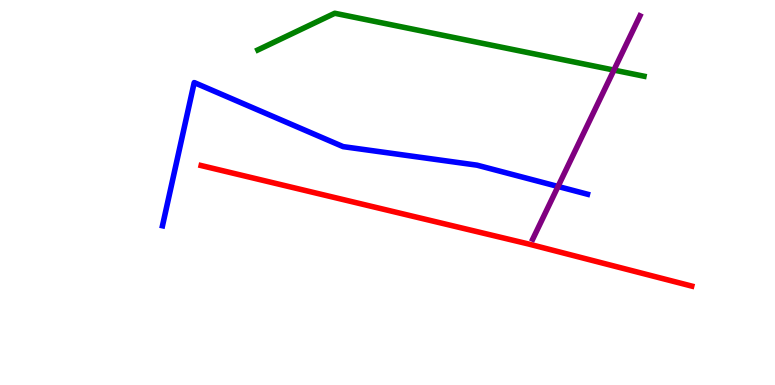[{'lines': ['blue', 'red'], 'intersections': []}, {'lines': ['green', 'red'], 'intersections': []}, {'lines': ['purple', 'red'], 'intersections': []}, {'lines': ['blue', 'green'], 'intersections': []}, {'lines': ['blue', 'purple'], 'intersections': [{'x': 7.2, 'y': 5.16}]}, {'lines': ['green', 'purple'], 'intersections': [{'x': 7.92, 'y': 8.18}]}]